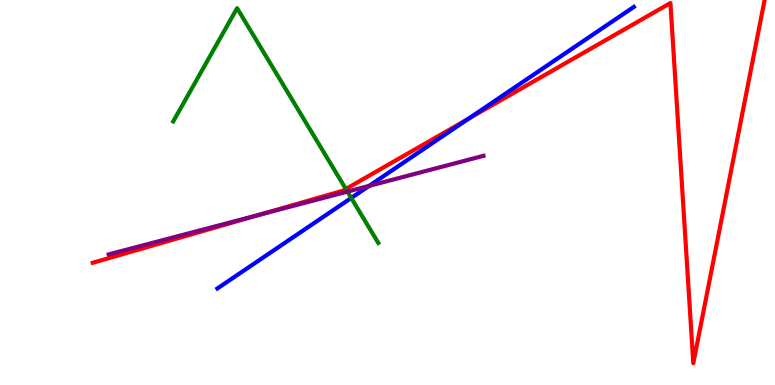[{'lines': ['blue', 'red'], 'intersections': [{'x': 6.04, 'y': 6.91}]}, {'lines': ['green', 'red'], 'intersections': [{'x': 4.46, 'y': 5.09}]}, {'lines': ['purple', 'red'], 'intersections': [{'x': 3.35, 'y': 4.43}]}, {'lines': ['blue', 'green'], 'intersections': [{'x': 4.53, 'y': 4.86}]}, {'lines': ['blue', 'purple'], 'intersections': [{'x': 4.76, 'y': 5.17}]}, {'lines': ['green', 'purple'], 'intersections': [{'x': 4.48, 'y': 5.02}]}]